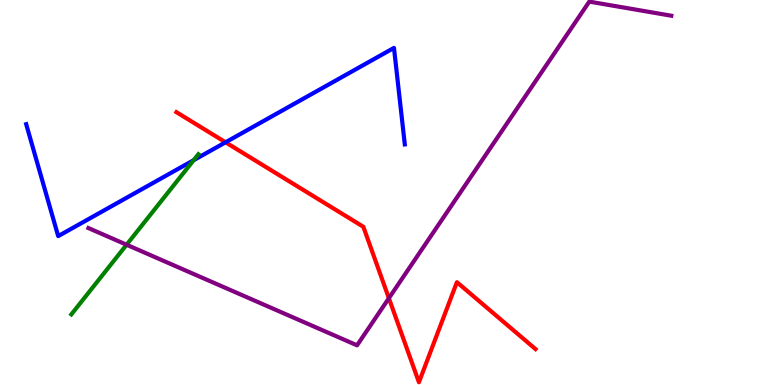[{'lines': ['blue', 'red'], 'intersections': [{'x': 2.91, 'y': 6.3}]}, {'lines': ['green', 'red'], 'intersections': []}, {'lines': ['purple', 'red'], 'intersections': [{'x': 5.02, 'y': 2.25}]}, {'lines': ['blue', 'green'], 'intersections': [{'x': 2.5, 'y': 5.84}]}, {'lines': ['blue', 'purple'], 'intersections': []}, {'lines': ['green', 'purple'], 'intersections': [{'x': 1.63, 'y': 3.64}]}]